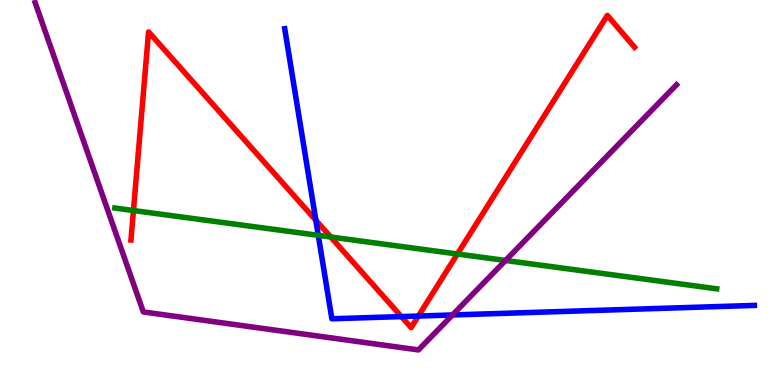[{'lines': ['blue', 'red'], 'intersections': [{'x': 4.08, 'y': 4.28}, {'x': 5.18, 'y': 1.78}, {'x': 5.4, 'y': 1.79}]}, {'lines': ['green', 'red'], 'intersections': [{'x': 1.72, 'y': 4.53}, {'x': 4.27, 'y': 3.84}, {'x': 5.9, 'y': 3.4}]}, {'lines': ['purple', 'red'], 'intersections': []}, {'lines': ['blue', 'green'], 'intersections': [{'x': 4.11, 'y': 3.89}]}, {'lines': ['blue', 'purple'], 'intersections': [{'x': 5.84, 'y': 1.82}]}, {'lines': ['green', 'purple'], 'intersections': [{'x': 6.52, 'y': 3.23}]}]